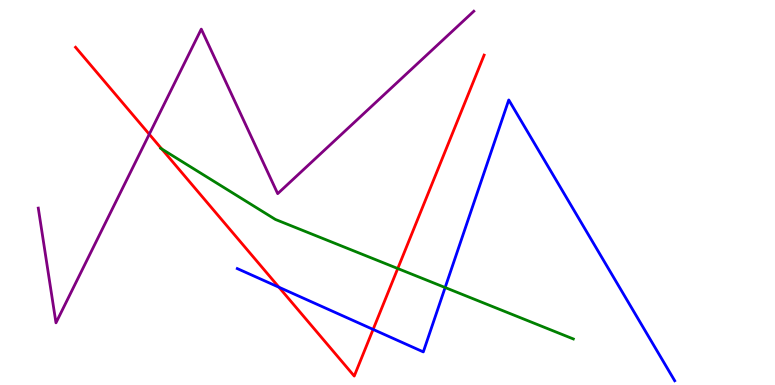[{'lines': ['blue', 'red'], 'intersections': [{'x': 3.6, 'y': 2.54}, {'x': 4.81, 'y': 1.44}]}, {'lines': ['green', 'red'], 'intersections': [{'x': 2.09, 'y': 6.13}, {'x': 5.13, 'y': 3.03}]}, {'lines': ['purple', 'red'], 'intersections': [{'x': 1.93, 'y': 6.51}]}, {'lines': ['blue', 'green'], 'intersections': [{'x': 5.74, 'y': 2.53}]}, {'lines': ['blue', 'purple'], 'intersections': []}, {'lines': ['green', 'purple'], 'intersections': []}]